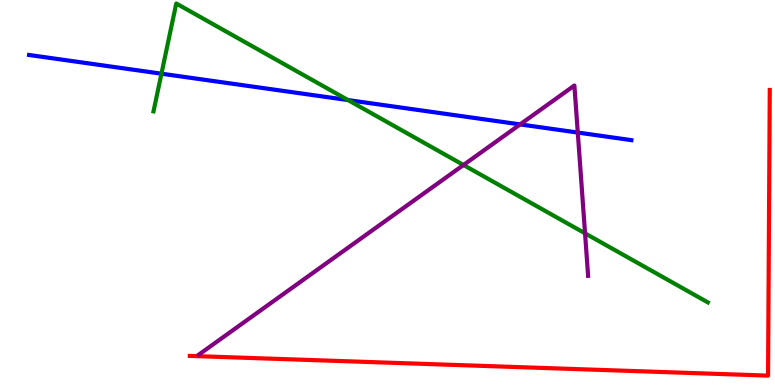[{'lines': ['blue', 'red'], 'intersections': []}, {'lines': ['green', 'red'], 'intersections': []}, {'lines': ['purple', 'red'], 'intersections': []}, {'lines': ['blue', 'green'], 'intersections': [{'x': 2.08, 'y': 8.09}, {'x': 4.49, 'y': 7.4}]}, {'lines': ['blue', 'purple'], 'intersections': [{'x': 6.71, 'y': 6.77}, {'x': 7.46, 'y': 6.56}]}, {'lines': ['green', 'purple'], 'intersections': [{'x': 5.98, 'y': 5.71}, {'x': 7.55, 'y': 3.94}]}]